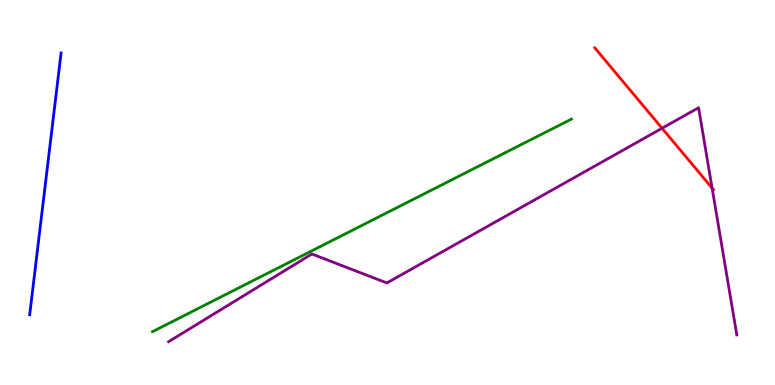[{'lines': ['blue', 'red'], 'intersections': []}, {'lines': ['green', 'red'], 'intersections': []}, {'lines': ['purple', 'red'], 'intersections': [{'x': 8.54, 'y': 6.67}, {'x': 9.19, 'y': 5.11}]}, {'lines': ['blue', 'green'], 'intersections': []}, {'lines': ['blue', 'purple'], 'intersections': []}, {'lines': ['green', 'purple'], 'intersections': []}]